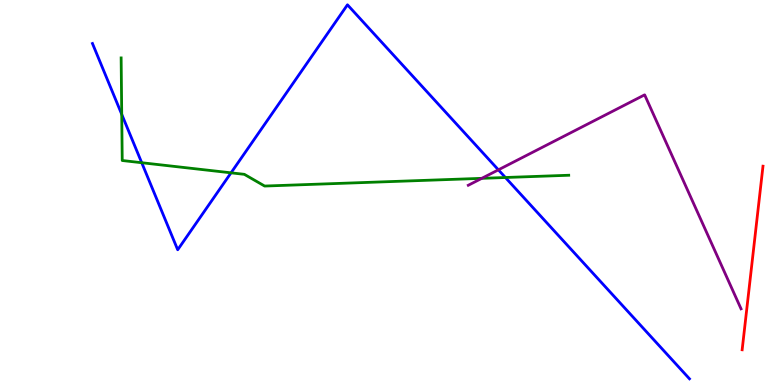[{'lines': ['blue', 'red'], 'intersections': []}, {'lines': ['green', 'red'], 'intersections': []}, {'lines': ['purple', 'red'], 'intersections': []}, {'lines': ['blue', 'green'], 'intersections': [{'x': 1.57, 'y': 7.03}, {'x': 1.83, 'y': 5.77}, {'x': 2.98, 'y': 5.51}, {'x': 6.52, 'y': 5.39}]}, {'lines': ['blue', 'purple'], 'intersections': [{'x': 6.43, 'y': 5.59}]}, {'lines': ['green', 'purple'], 'intersections': [{'x': 6.22, 'y': 5.37}]}]